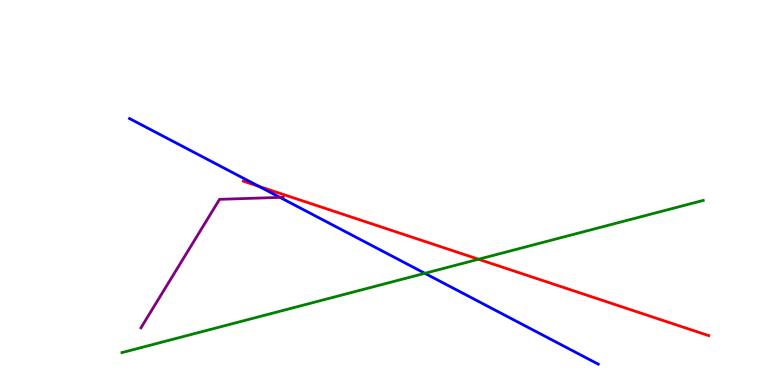[{'lines': ['blue', 'red'], 'intersections': [{'x': 3.34, 'y': 5.16}]}, {'lines': ['green', 'red'], 'intersections': [{'x': 6.17, 'y': 3.27}]}, {'lines': ['purple', 'red'], 'intersections': []}, {'lines': ['blue', 'green'], 'intersections': [{'x': 5.48, 'y': 2.9}]}, {'lines': ['blue', 'purple'], 'intersections': [{'x': 3.61, 'y': 4.87}]}, {'lines': ['green', 'purple'], 'intersections': []}]